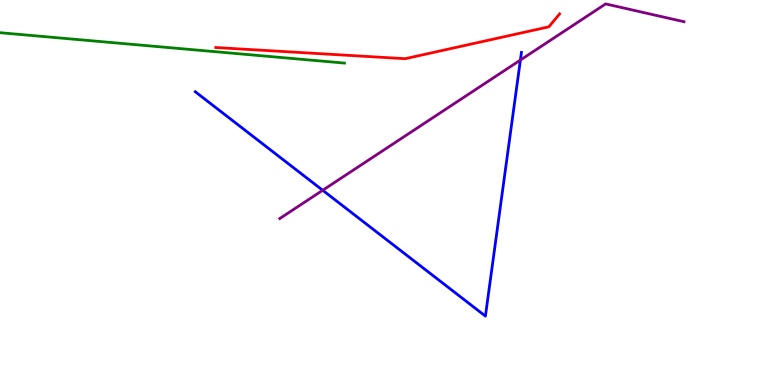[{'lines': ['blue', 'red'], 'intersections': []}, {'lines': ['green', 'red'], 'intersections': []}, {'lines': ['purple', 'red'], 'intersections': []}, {'lines': ['blue', 'green'], 'intersections': []}, {'lines': ['blue', 'purple'], 'intersections': [{'x': 4.16, 'y': 5.06}, {'x': 6.71, 'y': 8.44}]}, {'lines': ['green', 'purple'], 'intersections': []}]